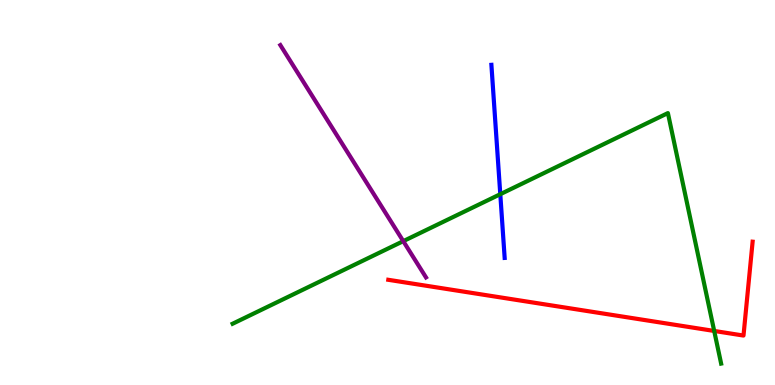[{'lines': ['blue', 'red'], 'intersections': []}, {'lines': ['green', 'red'], 'intersections': [{'x': 9.22, 'y': 1.4}]}, {'lines': ['purple', 'red'], 'intersections': []}, {'lines': ['blue', 'green'], 'intersections': [{'x': 6.46, 'y': 4.96}]}, {'lines': ['blue', 'purple'], 'intersections': []}, {'lines': ['green', 'purple'], 'intersections': [{'x': 5.2, 'y': 3.74}]}]